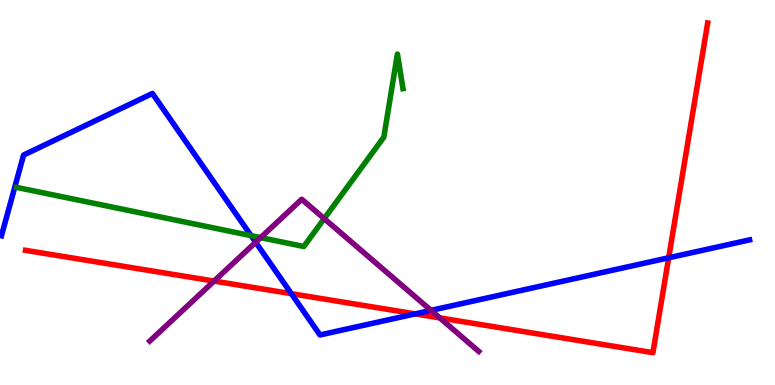[{'lines': ['blue', 'red'], 'intersections': [{'x': 3.76, 'y': 2.37}, {'x': 5.36, 'y': 1.85}, {'x': 8.63, 'y': 3.3}]}, {'lines': ['green', 'red'], 'intersections': []}, {'lines': ['purple', 'red'], 'intersections': [{'x': 2.76, 'y': 2.7}, {'x': 5.67, 'y': 1.74}]}, {'lines': ['blue', 'green'], 'intersections': [{'x': 3.24, 'y': 3.88}]}, {'lines': ['blue', 'purple'], 'intersections': [{'x': 3.3, 'y': 3.71}, {'x': 5.56, 'y': 1.94}]}, {'lines': ['green', 'purple'], 'intersections': [{'x': 3.36, 'y': 3.83}, {'x': 4.18, 'y': 4.32}]}]